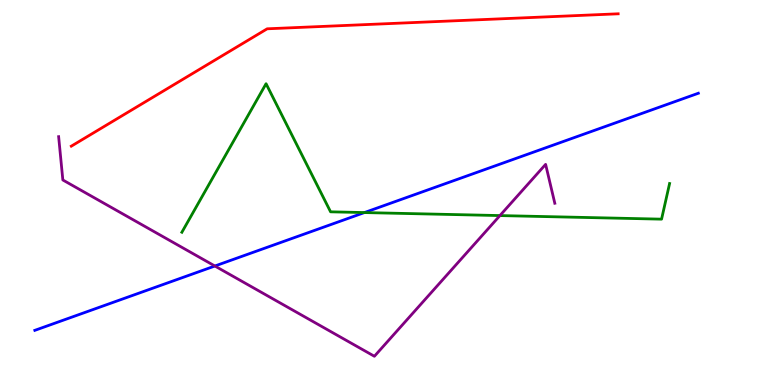[{'lines': ['blue', 'red'], 'intersections': []}, {'lines': ['green', 'red'], 'intersections': []}, {'lines': ['purple', 'red'], 'intersections': []}, {'lines': ['blue', 'green'], 'intersections': [{'x': 4.7, 'y': 4.48}]}, {'lines': ['blue', 'purple'], 'intersections': [{'x': 2.77, 'y': 3.09}]}, {'lines': ['green', 'purple'], 'intersections': [{'x': 6.45, 'y': 4.4}]}]